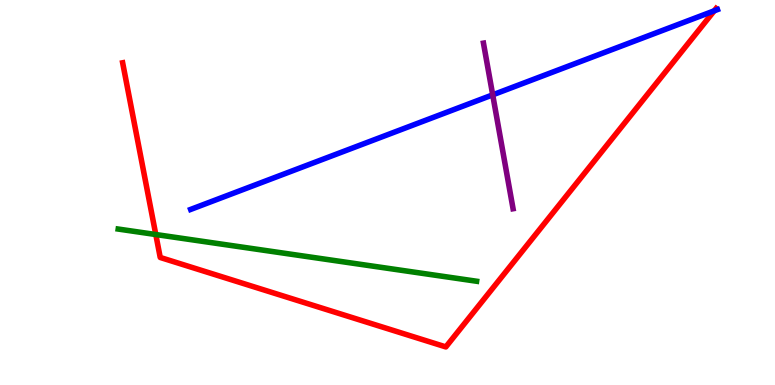[{'lines': ['blue', 'red'], 'intersections': [{'x': 9.22, 'y': 9.72}]}, {'lines': ['green', 'red'], 'intersections': [{'x': 2.01, 'y': 3.91}]}, {'lines': ['purple', 'red'], 'intersections': []}, {'lines': ['blue', 'green'], 'intersections': []}, {'lines': ['blue', 'purple'], 'intersections': [{'x': 6.36, 'y': 7.54}]}, {'lines': ['green', 'purple'], 'intersections': []}]